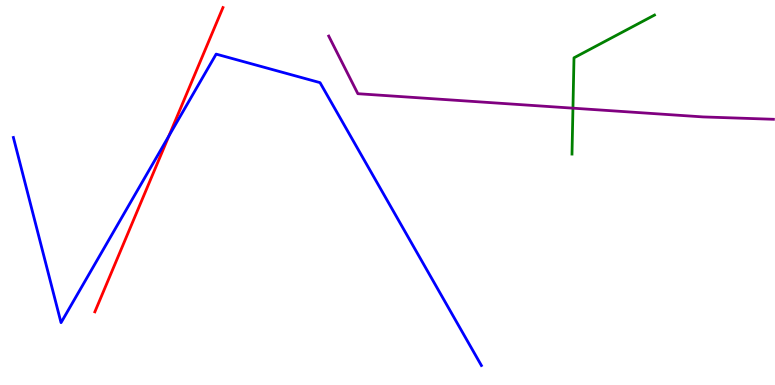[{'lines': ['blue', 'red'], 'intersections': [{'x': 2.18, 'y': 6.47}]}, {'lines': ['green', 'red'], 'intersections': []}, {'lines': ['purple', 'red'], 'intersections': []}, {'lines': ['blue', 'green'], 'intersections': []}, {'lines': ['blue', 'purple'], 'intersections': []}, {'lines': ['green', 'purple'], 'intersections': [{'x': 7.39, 'y': 7.19}]}]